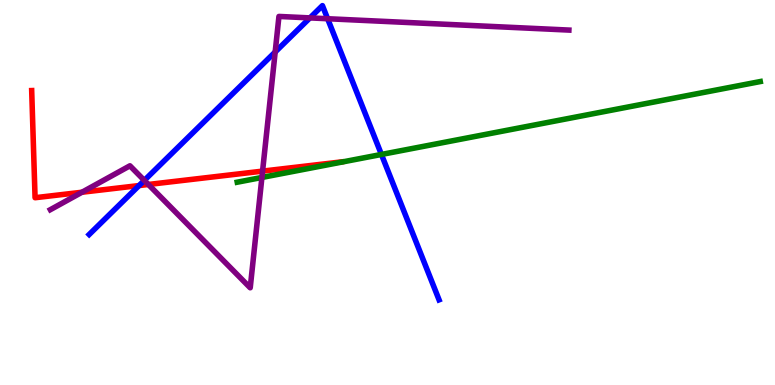[{'lines': ['blue', 'red'], 'intersections': [{'x': 1.79, 'y': 5.18}]}, {'lines': ['green', 'red'], 'intersections': []}, {'lines': ['purple', 'red'], 'intersections': [{'x': 1.06, 'y': 5.01}, {'x': 1.91, 'y': 5.21}, {'x': 3.39, 'y': 5.56}]}, {'lines': ['blue', 'green'], 'intersections': [{'x': 4.92, 'y': 5.99}]}, {'lines': ['blue', 'purple'], 'intersections': [{'x': 1.86, 'y': 5.31}, {'x': 3.55, 'y': 8.65}, {'x': 4.0, 'y': 9.54}, {'x': 4.23, 'y': 9.51}]}, {'lines': ['green', 'purple'], 'intersections': [{'x': 3.38, 'y': 5.39}]}]